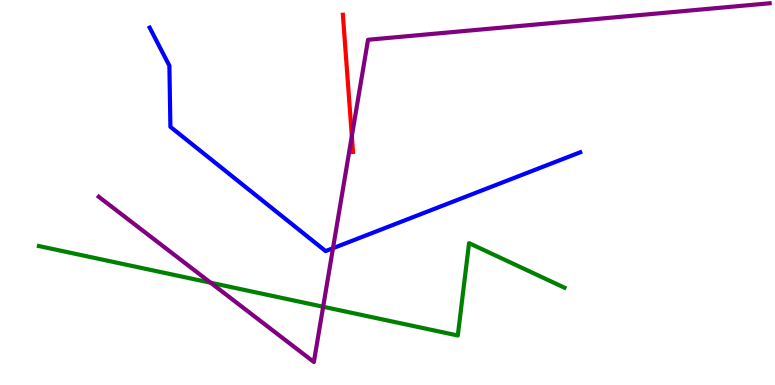[{'lines': ['blue', 'red'], 'intersections': []}, {'lines': ['green', 'red'], 'intersections': []}, {'lines': ['purple', 'red'], 'intersections': [{'x': 4.54, 'y': 6.46}]}, {'lines': ['blue', 'green'], 'intersections': []}, {'lines': ['blue', 'purple'], 'intersections': [{'x': 4.3, 'y': 3.55}]}, {'lines': ['green', 'purple'], 'intersections': [{'x': 2.72, 'y': 2.66}, {'x': 4.17, 'y': 2.03}]}]